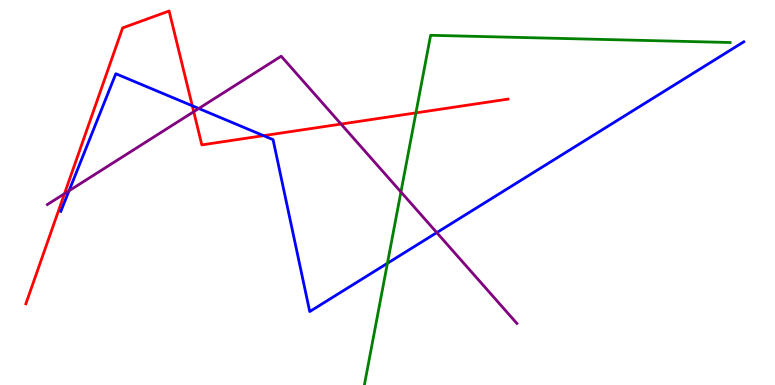[{'lines': ['blue', 'red'], 'intersections': [{'x': 2.48, 'y': 7.25}, {'x': 3.4, 'y': 6.48}]}, {'lines': ['green', 'red'], 'intersections': [{'x': 5.37, 'y': 7.07}]}, {'lines': ['purple', 'red'], 'intersections': [{'x': 0.832, 'y': 4.97}, {'x': 2.5, 'y': 7.1}, {'x': 4.4, 'y': 6.78}]}, {'lines': ['blue', 'green'], 'intersections': [{'x': 5.0, 'y': 3.16}]}, {'lines': ['blue', 'purple'], 'intersections': [{'x': 0.891, 'y': 5.04}, {'x': 2.56, 'y': 7.18}, {'x': 5.64, 'y': 3.96}]}, {'lines': ['green', 'purple'], 'intersections': [{'x': 5.17, 'y': 5.01}]}]